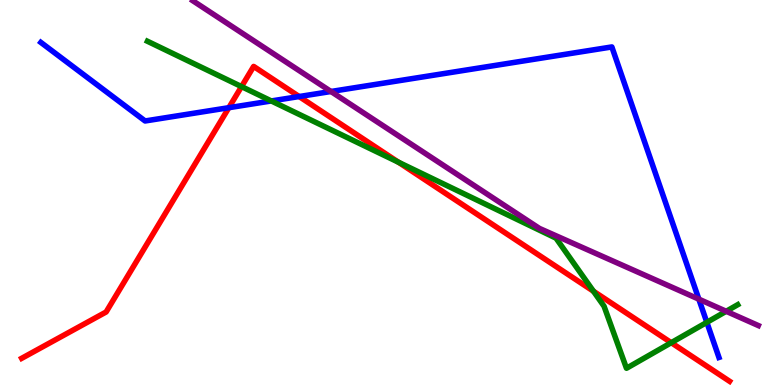[{'lines': ['blue', 'red'], 'intersections': [{'x': 2.95, 'y': 7.2}, {'x': 3.86, 'y': 7.49}]}, {'lines': ['green', 'red'], 'intersections': [{'x': 3.12, 'y': 7.75}, {'x': 5.14, 'y': 5.79}, {'x': 7.66, 'y': 2.44}, {'x': 8.66, 'y': 1.1}]}, {'lines': ['purple', 'red'], 'intersections': []}, {'lines': ['blue', 'green'], 'intersections': [{'x': 3.5, 'y': 7.38}, {'x': 9.12, 'y': 1.63}]}, {'lines': ['blue', 'purple'], 'intersections': [{'x': 4.27, 'y': 7.62}, {'x': 9.02, 'y': 2.23}]}, {'lines': ['green', 'purple'], 'intersections': [{'x': 9.37, 'y': 1.91}]}]